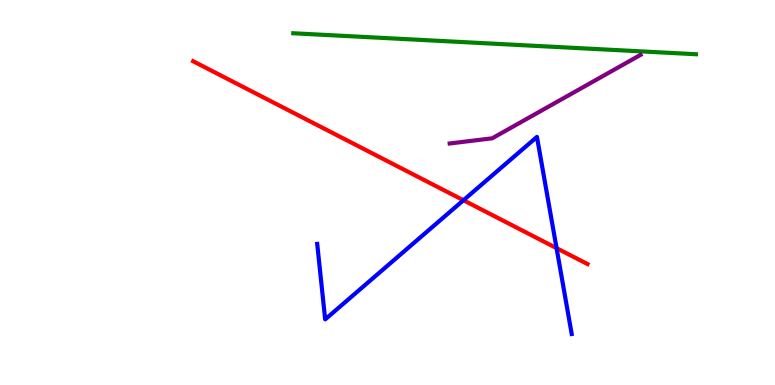[{'lines': ['blue', 'red'], 'intersections': [{'x': 5.98, 'y': 4.8}, {'x': 7.18, 'y': 3.56}]}, {'lines': ['green', 'red'], 'intersections': []}, {'lines': ['purple', 'red'], 'intersections': []}, {'lines': ['blue', 'green'], 'intersections': []}, {'lines': ['blue', 'purple'], 'intersections': []}, {'lines': ['green', 'purple'], 'intersections': []}]